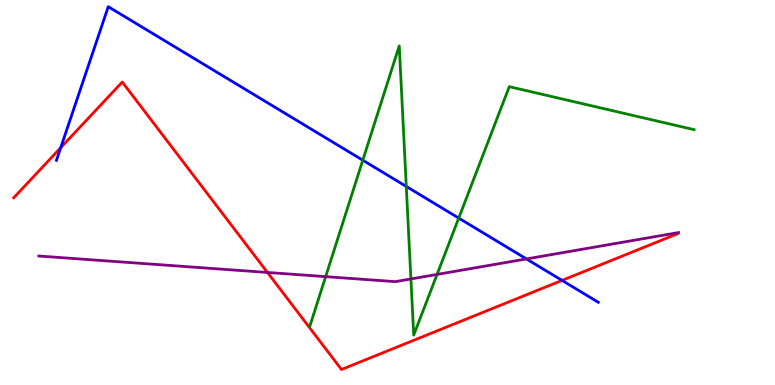[{'lines': ['blue', 'red'], 'intersections': [{'x': 0.783, 'y': 6.16}, {'x': 7.25, 'y': 2.72}]}, {'lines': ['green', 'red'], 'intersections': []}, {'lines': ['purple', 'red'], 'intersections': [{'x': 3.45, 'y': 2.92}]}, {'lines': ['blue', 'green'], 'intersections': [{'x': 4.68, 'y': 5.84}, {'x': 5.24, 'y': 5.16}, {'x': 5.92, 'y': 4.34}]}, {'lines': ['blue', 'purple'], 'intersections': [{'x': 6.79, 'y': 3.27}]}, {'lines': ['green', 'purple'], 'intersections': [{'x': 4.2, 'y': 2.81}, {'x': 5.3, 'y': 2.75}, {'x': 5.64, 'y': 2.87}]}]